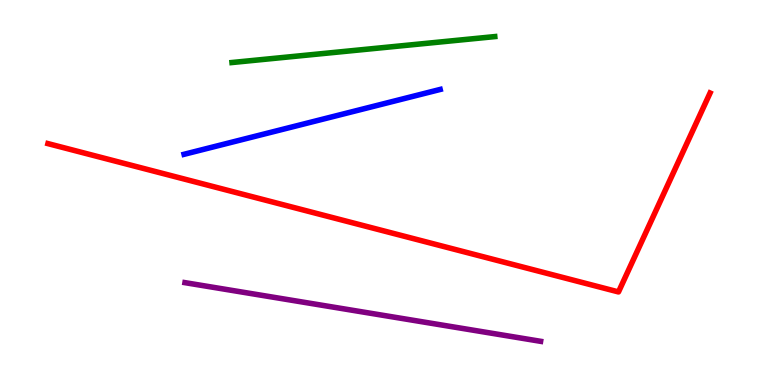[{'lines': ['blue', 'red'], 'intersections': []}, {'lines': ['green', 'red'], 'intersections': []}, {'lines': ['purple', 'red'], 'intersections': []}, {'lines': ['blue', 'green'], 'intersections': []}, {'lines': ['blue', 'purple'], 'intersections': []}, {'lines': ['green', 'purple'], 'intersections': []}]